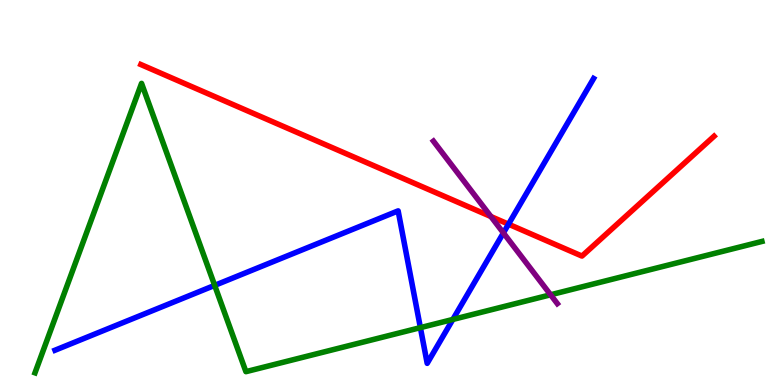[{'lines': ['blue', 'red'], 'intersections': [{'x': 6.56, 'y': 4.18}]}, {'lines': ['green', 'red'], 'intersections': []}, {'lines': ['purple', 'red'], 'intersections': [{'x': 6.33, 'y': 4.38}]}, {'lines': ['blue', 'green'], 'intersections': [{'x': 2.77, 'y': 2.59}, {'x': 5.42, 'y': 1.49}, {'x': 5.84, 'y': 1.7}]}, {'lines': ['blue', 'purple'], 'intersections': [{'x': 6.5, 'y': 3.95}]}, {'lines': ['green', 'purple'], 'intersections': [{'x': 7.1, 'y': 2.34}]}]